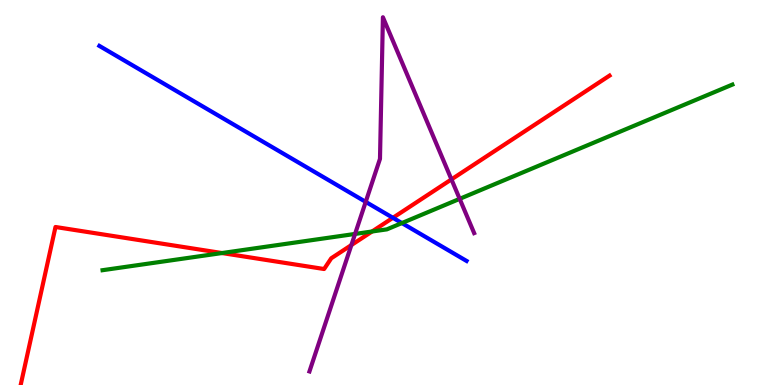[{'lines': ['blue', 'red'], 'intersections': [{'x': 5.07, 'y': 4.34}]}, {'lines': ['green', 'red'], 'intersections': [{'x': 2.86, 'y': 3.43}, {'x': 4.8, 'y': 3.99}]}, {'lines': ['purple', 'red'], 'intersections': [{'x': 4.53, 'y': 3.63}, {'x': 5.83, 'y': 5.34}]}, {'lines': ['blue', 'green'], 'intersections': [{'x': 5.19, 'y': 4.21}]}, {'lines': ['blue', 'purple'], 'intersections': [{'x': 4.72, 'y': 4.76}]}, {'lines': ['green', 'purple'], 'intersections': [{'x': 4.58, 'y': 3.92}, {'x': 5.93, 'y': 4.83}]}]